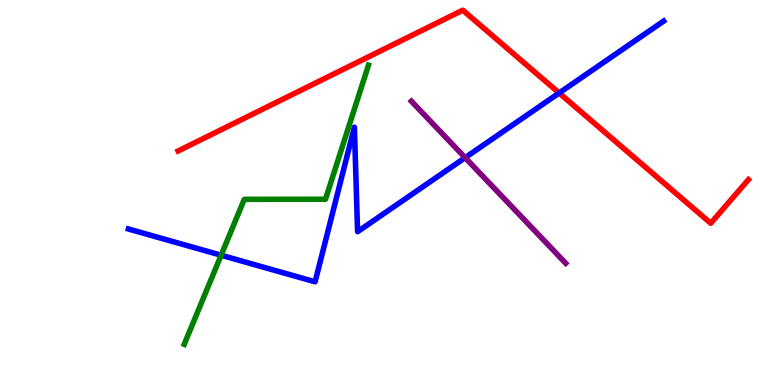[{'lines': ['blue', 'red'], 'intersections': [{'x': 7.21, 'y': 7.58}]}, {'lines': ['green', 'red'], 'intersections': []}, {'lines': ['purple', 'red'], 'intersections': []}, {'lines': ['blue', 'green'], 'intersections': [{'x': 2.85, 'y': 3.37}]}, {'lines': ['blue', 'purple'], 'intersections': [{'x': 6.0, 'y': 5.9}]}, {'lines': ['green', 'purple'], 'intersections': []}]